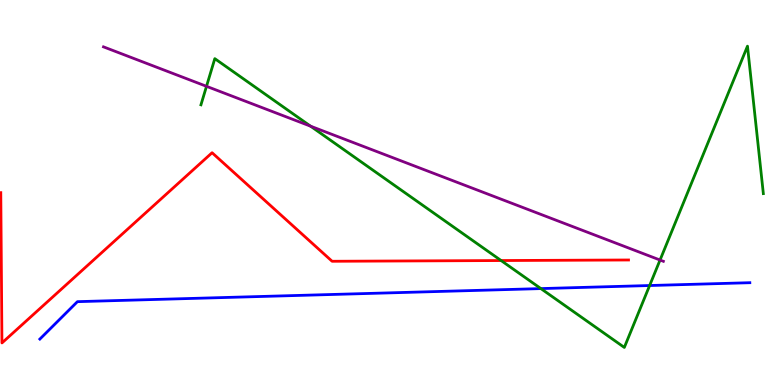[{'lines': ['blue', 'red'], 'intersections': []}, {'lines': ['green', 'red'], 'intersections': [{'x': 6.47, 'y': 3.23}]}, {'lines': ['purple', 'red'], 'intersections': []}, {'lines': ['blue', 'green'], 'intersections': [{'x': 6.98, 'y': 2.5}, {'x': 8.38, 'y': 2.58}]}, {'lines': ['blue', 'purple'], 'intersections': []}, {'lines': ['green', 'purple'], 'intersections': [{'x': 2.66, 'y': 7.76}, {'x': 4.01, 'y': 6.72}, {'x': 8.52, 'y': 3.25}]}]